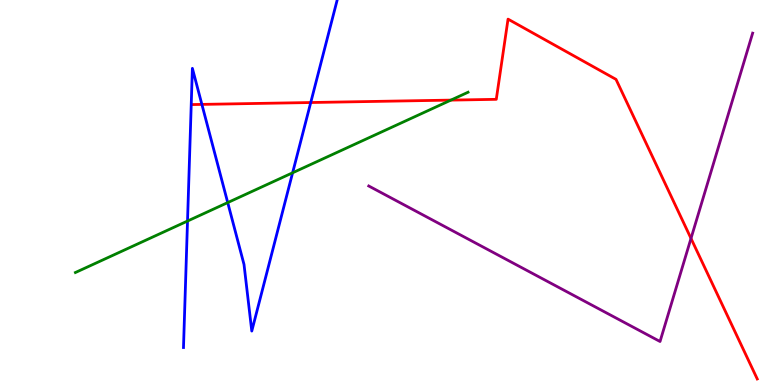[{'lines': ['blue', 'red'], 'intersections': [{'x': 2.6, 'y': 7.29}, {'x': 4.01, 'y': 7.34}]}, {'lines': ['green', 'red'], 'intersections': [{'x': 5.82, 'y': 7.4}]}, {'lines': ['purple', 'red'], 'intersections': [{'x': 8.92, 'y': 3.81}]}, {'lines': ['blue', 'green'], 'intersections': [{'x': 2.42, 'y': 4.26}, {'x': 2.94, 'y': 4.74}, {'x': 3.78, 'y': 5.51}]}, {'lines': ['blue', 'purple'], 'intersections': []}, {'lines': ['green', 'purple'], 'intersections': []}]